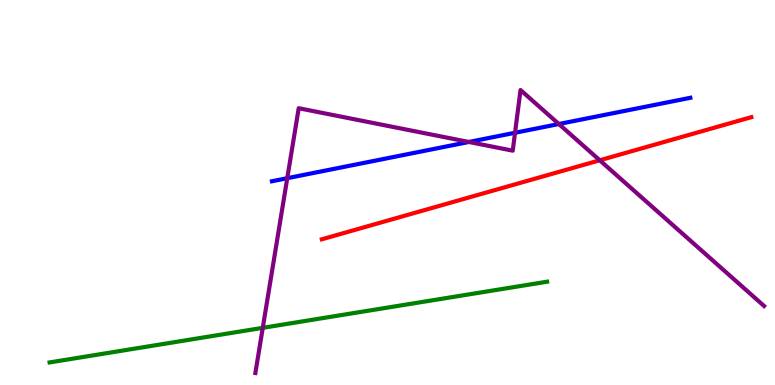[{'lines': ['blue', 'red'], 'intersections': []}, {'lines': ['green', 'red'], 'intersections': []}, {'lines': ['purple', 'red'], 'intersections': [{'x': 7.74, 'y': 5.84}]}, {'lines': ['blue', 'green'], 'intersections': []}, {'lines': ['blue', 'purple'], 'intersections': [{'x': 3.71, 'y': 5.37}, {'x': 6.05, 'y': 6.31}, {'x': 6.65, 'y': 6.55}, {'x': 7.21, 'y': 6.78}]}, {'lines': ['green', 'purple'], 'intersections': [{'x': 3.39, 'y': 1.48}]}]